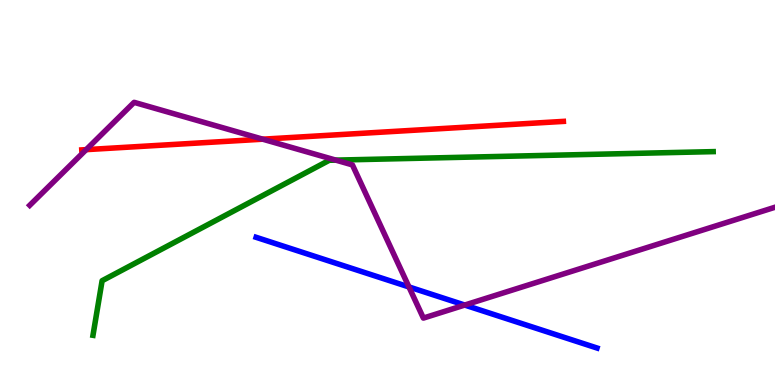[{'lines': ['blue', 'red'], 'intersections': []}, {'lines': ['green', 'red'], 'intersections': []}, {'lines': ['purple', 'red'], 'intersections': [{'x': 1.11, 'y': 6.11}, {'x': 3.39, 'y': 6.38}]}, {'lines': ['blue', 'green'], 'intersections': []}, {'lines': ['blue', 'purple'], 'intersections': [{'x': 5.28, 'y': 2.55}, {'x': 6.0, 'y': 2.08}]}, {'lines': ['green', 'purple'], 'intersections': [{'x': 4.33, 'y': 5.84}]}]